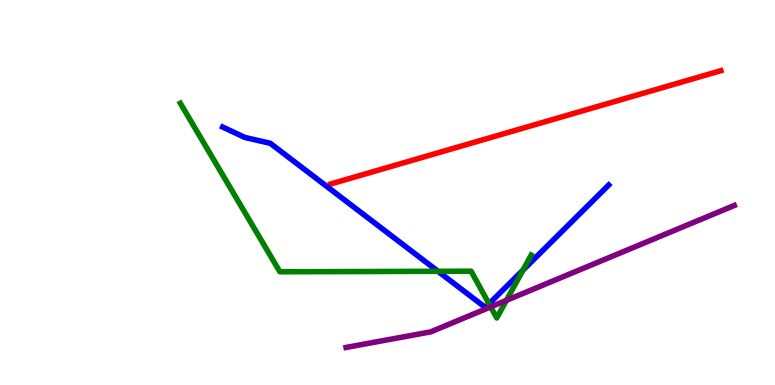[{'lines': ['blue', 'red'], 'intersections': []}, {'lines': ['green', 'red'], 'intersections': []}, {'lines': ['purple', 'red'], 'intersections': []}, {'lines': ['blue', 'green'], 'intersections': [{'x': 5.65, 'y': 2.95}, {'x': 6.31, 'y': 2.11}, {'x': 6.75, 'y': 2.98}]}, {'lines': ['blue', 'purple'], 'intersections': []}, {'lines': ['green', 'purple'], 'intersections': [{'x': 6.33, 'y': 2.03}, {'x': 6.53, 'y': 2.2}]}]